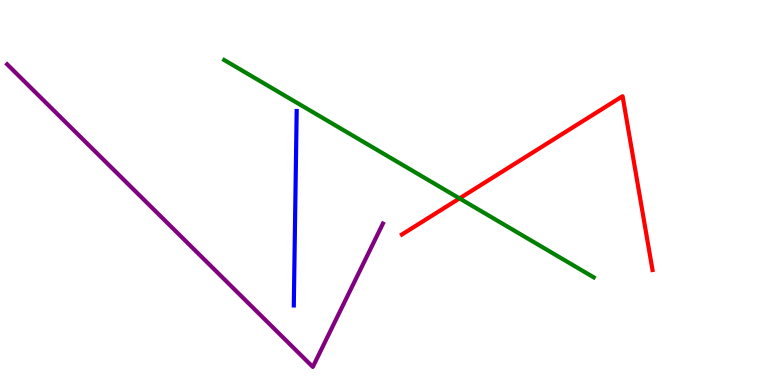[{'lines': ['blue', 'red'], 'intersections': []}, {'lines': ['green', 'red'], 'intersections': [{'x': 5.93, 'y': 4.85}]}, {'lines': ['purple', 'red'], 'intersections': []}, {'lines': ['blue', 'green'], 'intersections': []}, {'lines': ['blue', 'purple'], 'intersections': []}, {'lines': ['green', 'purple'], 'intersections': []}]